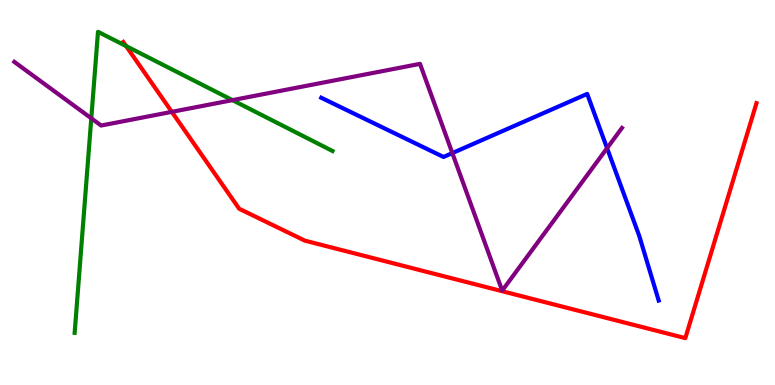[{'lines': ['blue', 'red'], 'intersections': []}, {'lines': ['green', 'red'], 'intersections': [{'x': 1.63, 'y': 8.8}]}, {'lines': ['purple', 'red'], 'intersections': [{'x': 2.22, 'y': 7.09}]}, {'lines': ['blue', 'green'], 'intersections': []}, {'lines': ['blue', 'purple'], 'intersections': [{'x': 5.84, 'y': 6.02}, {'x': 7.83, 'y': 6.15}]}, {'lines': ['green', 'purple'], 'intersections': [{'x': 1.18, 'y': 6.93}, {'x': 3.0, 'y': 7.4}]}]